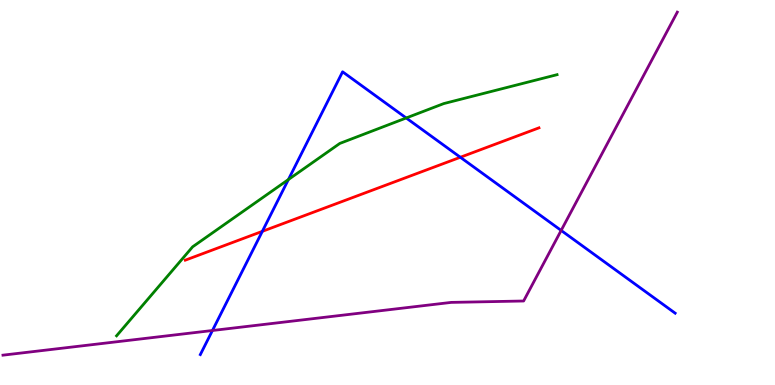[{'lines': ['blue', 'red'], 'intersections': [{'x': 3.38, 'y': 3.99}, {'x': 5.94, 'y': 5.92}]}, {'lines': ['green', 'red'], 'intersections': []}, {'lines': ['purple', 'red'], 'intersections': []}, {'lines': ['blue', 'green'], 'intersections': [{'x': 3.72, 'y': 5.34}, {'x': 5.24, 'y': 6.94}]}, {'lines': ['blue', 'purple'], 'intersections': [{'x': 2.74, 'y': 1.42}, {'x': 7.24, 'y': 4.01}]}, {'lines': ['green', 'purple'], 'intersections': []}]